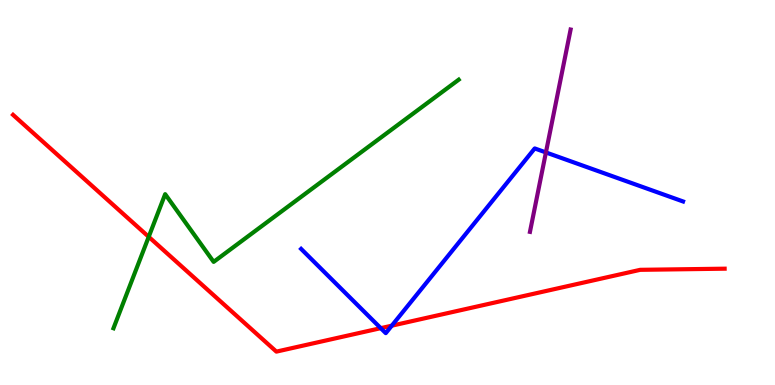[{'lines': ['blue', 'red'], 'intersections': [{'x': 4.91, 'y': 1.48}, {'x': 5.06, 'y': 1.54}]}, {'lines': ['green', 'red'], 'intersections': [{'x': 1.92, 'y': 3.85}]}, {'lines': ['purple', 'red'], 'intersections': []}, {'lines': ['blue', 'green'], 'intersections': []}, {'lines': ['blue', 'purple'], 'intersections': [{'x': 7.04, 'y': 6.04}]}, {'lines': ['green', 'purple'], 'intersections': []}]